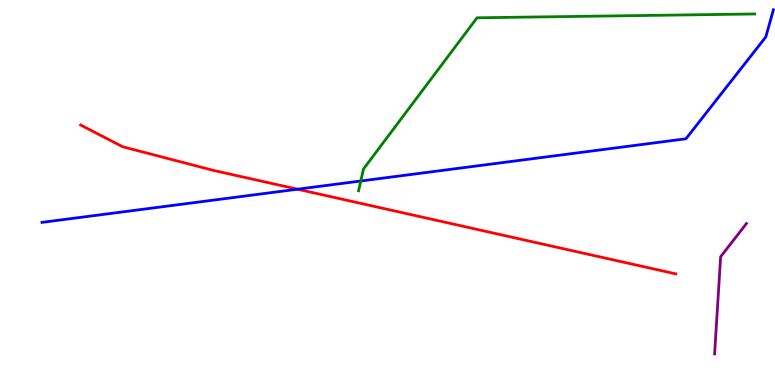[{'lines': ['blue', 'red'], 'intersections': [{'x': 3.84, 'y': 5.09}]}, {'lines': ['green', 'red'], 'intersections': []}, {'lines': ['purple', 'red'], 'intersections': []}, {'lines': ['blue', 'green'], 'intersections': [{'x': 4.66, 'y': 5.3}]}, {'lines': ['blue', 'purple'], 'intersections': []}, {'lines': ['green', 'purple'], 'intersections': []}]